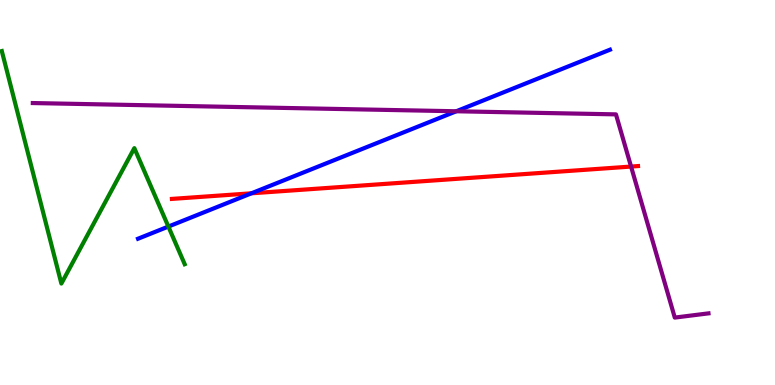[{'lines': ['blue', 'red'], 'intersections': [{'x': 3.24, 'y': 4.98}]}, {'lines': ['green', 'red'], 'intersections': []}, {'lines': ['purple', 'red'], 'intersections': [{'x': 8.14, 'y': 5.67}]}, {'lines': ['blue', 'green'], 'intersections': [{'x': 2.17, 'y': 4.12}]}, {'lines': ['blue', 'purple'], 'intersections': [{'x': 5.89, 'y': 7.11}]}, {'lines': ['green', 'purple'], 'intersections': []}]